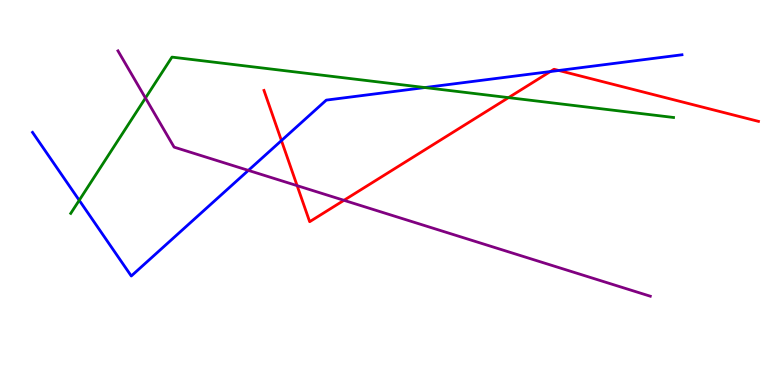[{'lines': ['blue', 'red'], 'intersections': [{'x': 3.63, 'y': 6.35}, {'x': 7.1, 'y': 8.14}, {'x': 7.21, 'y': 8.17}]}, {'lines': ['green', 'red'], 'intersections': [{'x': 6.56, 'y': 7.46}]}, {'lines': ['purple', 'red'], 'intersections': [{'x': 3.83, 'y': 5.18}, {'x': 4.44, 'y': 4.8}]}, {'lines': ['blue', 'green'], 'intersections': [{'x': 1.02, 'y': 4.8}, {'x': 5.48, 'y': 7.73}]}, {'lines': ['blue', 'purple'], 'intersections': [{'x': 3.2, 'y': 5.57}]}, {'lines': ['green', 'purple'], 'intersections': [{'x': 1.88, 'y': 7.45}]}]